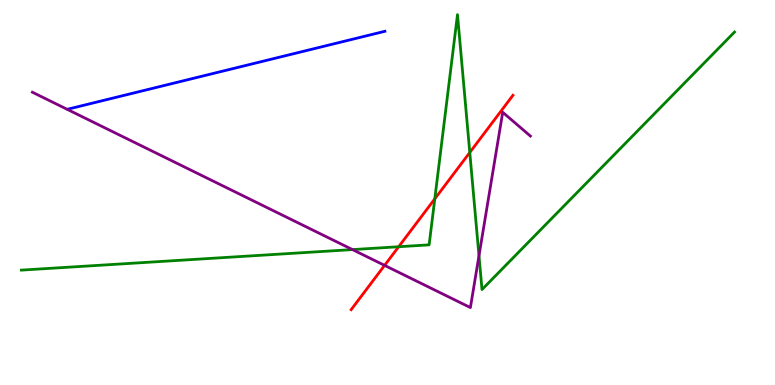[{'lines': ['blue', 'red'], 'intersections': []}, {'lines': ['green', 'red'], 'intersections': [{'x': 5.14, 'y': 3.59}, {'x': 5.61, 'y': 4.84}, {'x': 6.06, 'y': 6.04}]}, {'lines': ['purple', 'red'], 'intersections': [{'x': 4.96, 'y': 3.11}]}, {'lines': ['blue', 'green'], 'intersections': []}, {'lines': ['blue', 'purple'], 'intersections': []}, {'lines': ['green', 'purple'], 'intersections': [{'x': 4.55, 'y': 3.52}, {'x': 6.18, 'y': 3.36}]}]